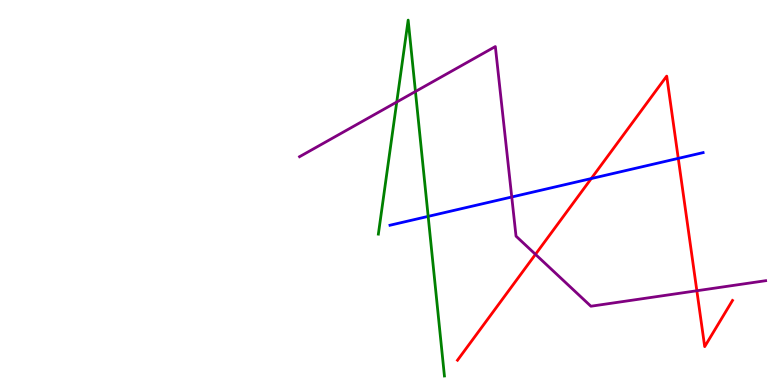[{'lines': ['blue', 'red'], 'intersections': [{'x': 7.63, 'y': 5.36}, {'x': 8.75, 'y': 5.89}]}, {'lines': ['green', 'red'], 'intersections': []}, {'lines': ['purple', 'red'], 'intersections': [{'x': 6.91, 'y': 3.39}, {'x': 8.99, 'y': 2.45}]}, {'lines': ['blue', 'green'], 'intersections': [{'x': 5.52, 'y': 4.38}]}, {'lines': ['blue', 'purple'], 'intersections': [{'x': 6.6, 'y': 4.88}]}, {'lines': ['green', 'purple'], 'intersections': [{'x': 5.12, 'y': 7.35}, {'x': 5.36, 'y': 7.62}]}]